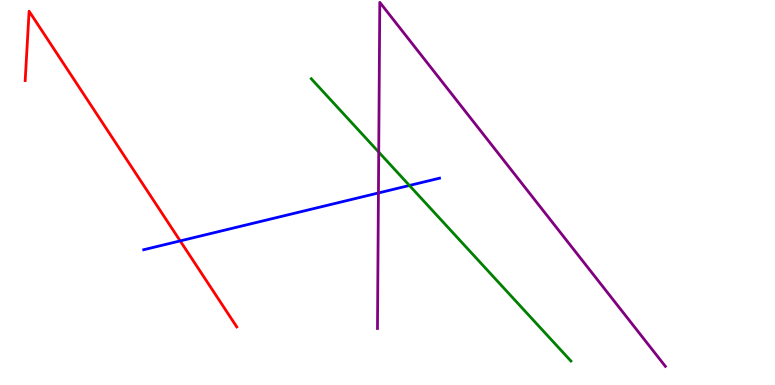[{'lines': ['blue', 'red'], 'intersections': [{'x': 2.33, 'y': 3.74}]}, {'lines': ['green', 'red'], 'intersections': []}, {'lines': ['purple', 'red'], 'intersections': []}, {'lines': ['blue', 'green'], 'intersections': [{'x': 5.28, 'y': 5.18}]}, {'lines': ['blue', 'purple'], 'intersections': [{'x': 4.88, 'y': 4.99}]}, {'lines': ['green', 'purple'], 'intersections': [{'x': 4.89, 'y': 6.05}]}]